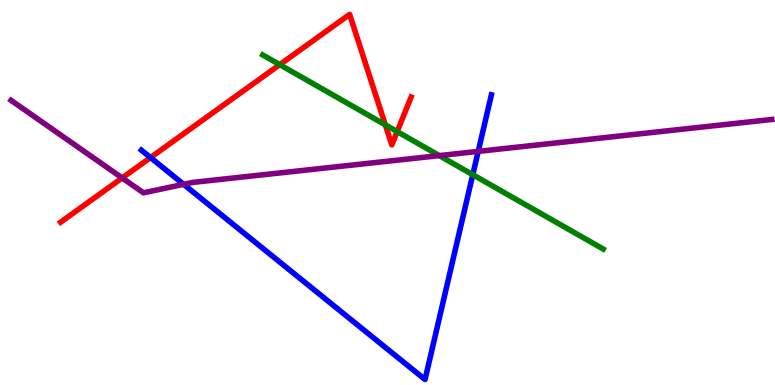[{'lines': ['blue', 'red'], 'intersections': [{'x': 1.94, 'y': 5.91}]}, {'lines': ['green', 'red'], 'intersections': [{'x': 3.61, 'y': 8.32}, {'x': 4.97, 'y': 6.76}, {'x': 5.13, 'y': 6.58}]}, {'lines': ['purple', 'red'], 'intersections': [{'x': 1.58, 'y': 5.38}]}, {'lines': ['blue', 'green'], 'intersections': [{'x': 6.1, 'y': 5.46}]}, {'lines': ['blue', 'purple'], 'intersections': [{'x': 2.37, 'y': 5.21}, {'x': 6.17, 'y': 6.07}]}, {'lines': ['green', 'purple'], 'intersections': [{'x': 5.67, 'y': 5.96}]}]